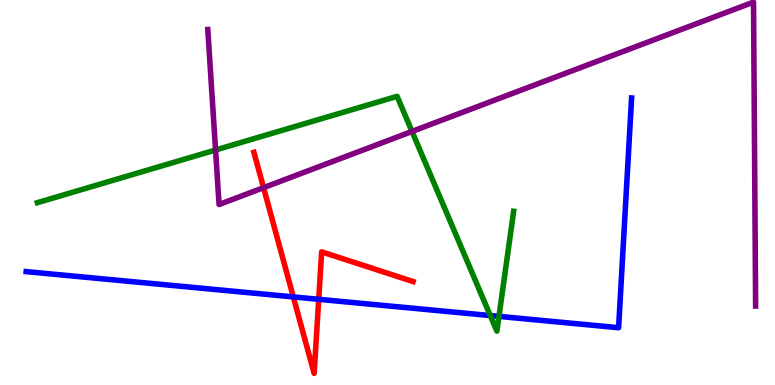[{'lines': ['blue', 'red'], 'intersections': [{'x': 3.78, 'y': 2.29}, {'x': 4.11, 'y': 2.23}]}, {'lines': ['green', 'red'], 'intersections': []}, {'lines': ['purple', 'red'], 'intersections': [{'x': 3.4, 'y': 5.13}]}, {'lines': ['blue', 'green'], 'intersections': [{'x': 6.33, 'y': 1.8}, {'x': 6.44, 'y': 1.78}]}, {'lines': ['blue', 'purple'], 'intersections': []}, {'lines': ['green', 'purple'], 'intersections': [{'x': 2.78, 'y': 6.1}, {'x': 5.32, 'y': 6.59}]}]